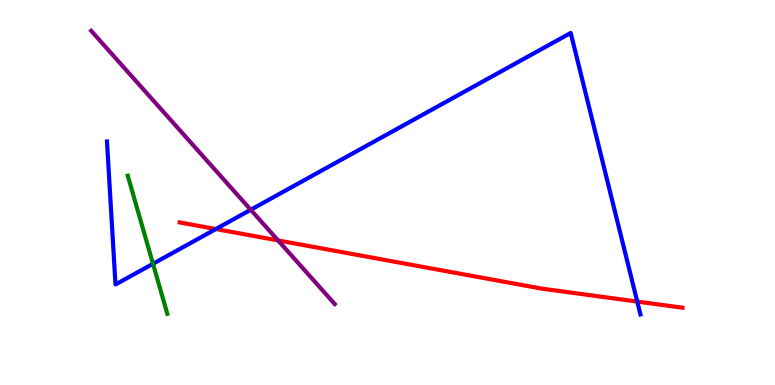[{'lines': ['blue', 'red'], 'intersections': [{'x': 2.79, 'y': 4.05}, {'x': 8.22, 'y': 2.17}]}, {'lines': ['green', 'red'], 'intersections': []}, {'lines': ['purple', 'red'], 'intersections': [{'x': 3.59, 'y': 3.76}]}, {'lines': ['blue', 'green'], 'intersections': [{'x': 1.97, 'y': 3.15}]}, {'lines': ['blue', 'purple'], 'intersections': [{'x': 3.24, 'y': 4.55}]}, {'lines': ['green', 'purple'], 'intersections': []}]